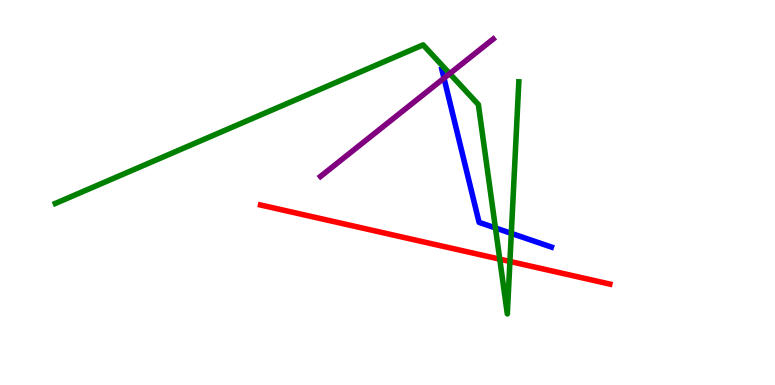[{'lines': ['blue', 'red'], 'intersections': []}, {'lines': ['green', 'red'], 'intersections': [{'x': 6.45, 'y': 3.27}, {'x': 6.58, 'y': 3.21}]}, {'lines': ['purple', 'red'], 'intersections': []}, {'lines': ['blue', 'green'], 'intersections': [{'x': 6.39, 'y': 4.08}, {'x': 6.6, 'y': 3.94}]}, {'lines': ['blue', 'purple'], 'intersections': [{'x': 5.73, 'y': 7.97}]}, {'lines': ['green', 'purple'], 'intersections': [{'x': 5.8, 'y': 8.09}]}]